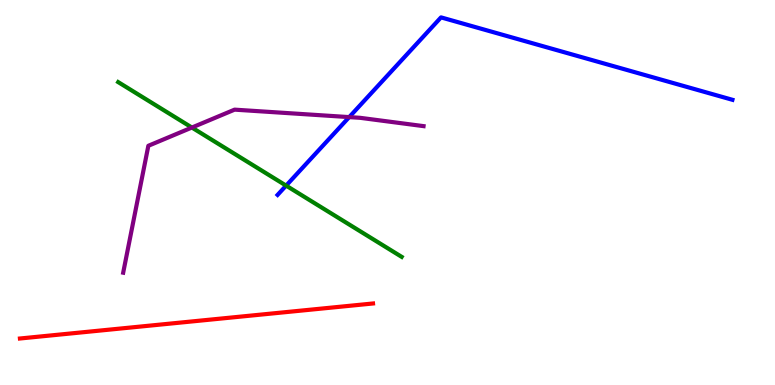[{'lines': ['blue', 'red'], 'intersections': []}, {'lines': ['green', 'red'], 'intersections': []}, {'lines': ['purple', 'red'], 'intersections': []}, {'lines': ['blue', 'green'], 'intersections': [{'x': 3.69, 'y': 5.18}]}, {'lines': ['blue', 'purple'], 'intersections': [{'x': 4.51, 'y': 6.96}]}, {'lines': ['green', 'purple'], 'intersections': [{'x': 2.48, 'y': 6.69}]}]